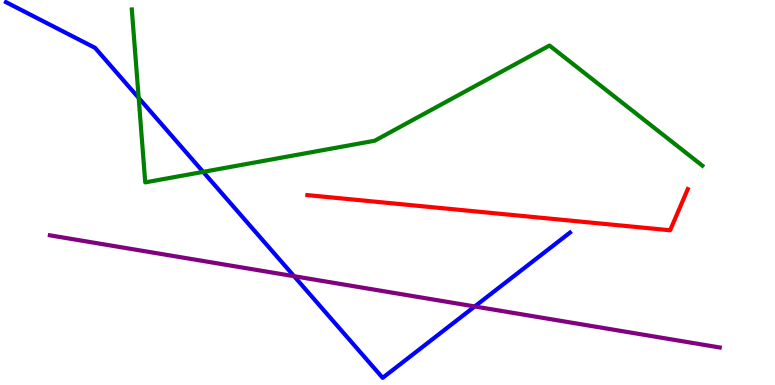[{'lines': ['blue', 'red'], 'intersections': []}, {'lines': ['green', 'red'], 'intersections': []}, {'lines': ['purple', 'red'], 'intersections': []}, {'lines': ['blue', 'green'], 'intersections': [{'x': 1.79, 'y': 7.46}, {'x': 2.62, 'y': 5.54}]}, {'lines': ['blue', 'purple'], 'intersections': [{'x': 3.79, 'y': 2.83}, {'x': 6.13, 'y': 2.04}]}, {'lines': ['green', 'purple'], 'intersections': []}]